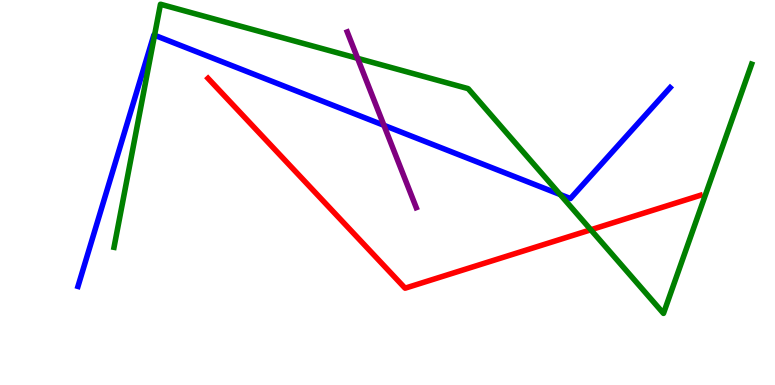[{'lines': ['blue', 'red'], 'intersections': []}, {'lines': ['green', 'red'], 'intersections': [{'x': 7.62, 'y': 4.03}]}, {'lines': ['purple', 'red'], 'intersections': []}, {'lines': ['blue', 'green'], 'intersections': [{'x': 1.99, 'y': 9.08}, {'x': 7.23, 'y': 4.95}]}, {'lines': ['blue', 'purple'], 'intersections': [{'x': 4.95, 'y': 6.75}]}, {'lines': ['green', 'purple'], 'intersections': [{'x': 4.61, 'y': 8.49}]}]